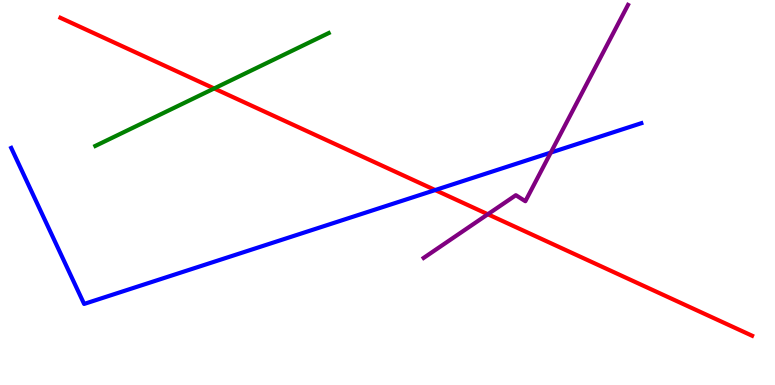[{'lines': ['blue', 'red'], 'intersections': [{'x': 5.62, 'y': 5.06}]}, {'lines': ['green', 'red'], 'intersections': [{'x': 2.76, 'y': 7.7}]}, {'lines': ['purple', 'red'], 'intersections': [{'x': 6.29, 'y': 4.43}]}, {'lines': ['blue', 'green'], 'intersections': []}, {'lines': ['blue', 'purple'], 'intersections': [{'x': 7.11, 'y': 6.04}]}, {'lines': ['green', 'purple'], 'intersections': []}]